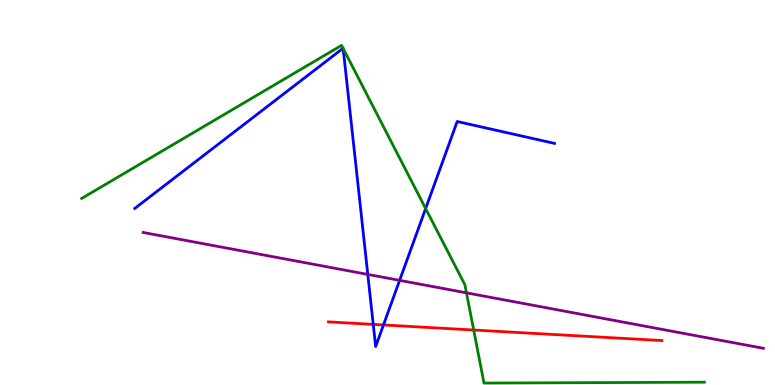[{'lines': ['blue', 'red'], 'intersections': [{'x': 4.82, 'y': 1.57}, {'x': 4.95, 'y': 1.56}]}, {'lines': ['green', 'red'], 'intersections': [{'x': 6.11, 'y': 1.43}]}, {'lines': ['purple', 'red'], 'intersections': []}, {'lines': ['blue', 'green'], 'intersections': [{'x': 4.43, 'y': 8.75}, {'x': 4.43, 'y': 8.74}, {'x': 5.49, 'y': 4.58}]}, {'lines': ['blue', 'purple'], 'intersections': [{'x': 4.75, 'y': 2.87}, {'x': 5.16, 'y': 2.72}]}, {'lines': ['green', 'purple'], 'intersections': [{'x': 6.02, 'y': 2.39}]}]